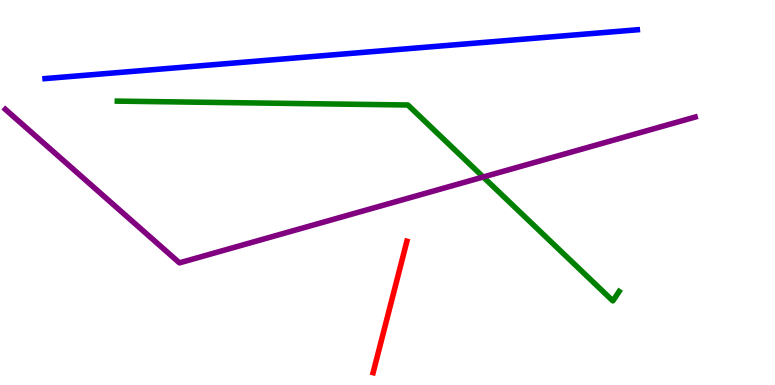[{'lines': ['blue', 'red'], 'intersections': []}, {'lines': ['green', 'red'], 'intersections': []}, {'lines': ['purple', 'red'], 'intersections': []}, {'lines': ['blue', 'green'], 'intersections': []}, {'lines': ['blue', 'purple'], 'intersections': []}, {'lines': ['green', 'purple'], 'intersections': [{'x': 6.23, 'y': 5.4}]}]